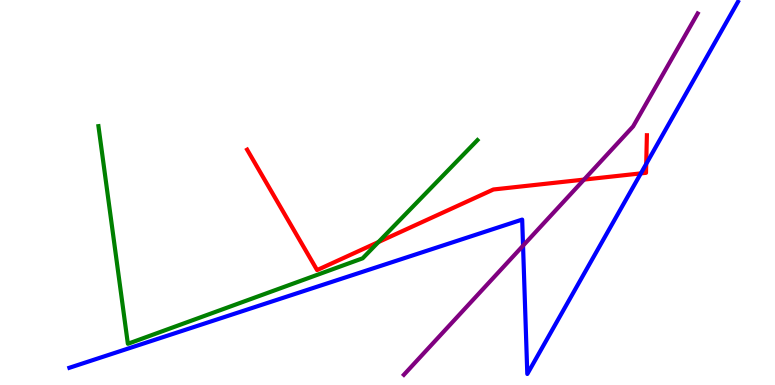[{'lines': ['blue', 'red'], 'intersections': [{'x': 8.27, 'y': 5.5}, {'x': 8.34, 'y': 5.74}]}, {'lines': ['green', 'red'], 'intersections': [{'x': 4.88, 'y': 3.71}]}, {'lines': ['purple', 'red'], 'intersections': [{'x': 7.54, 'y': 5.34}]}, {'lines': ['blue', 'green'], 'intersections': []}, {'lines': ['blue', 'purple'], 'intersections': [{'x': 6.75, 'y': 3.62}]}, {'lines': ['green', 'purple'], 'intersections': []}]